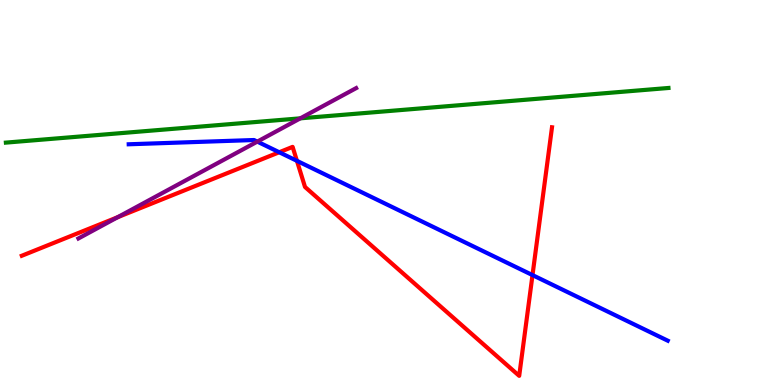[{'lines': ['blue', 'red'], 'intersections': [{'x': 3.6, 'y': 6.05}, {'x': 3.83, 'y': 5.82}, {'x': 6.87, 'y': 2.85}]}, {'lines': ['green', 'red'], 'intersections': []}, {'lines': ['purple', 'red'], 'intersections': [{'x': 1.52, 'y': 4.36}]}, {'lines': ['blue', 'green'], 'intersections': []}, {'lines': ['blue', 'purple'], 'intersections': [{'x': 3.32, 'y': 6.32}]}, {'lines': ['green', 'purple'], 'intersections': [{'x': 3.88, 'y': 6.93}]}]